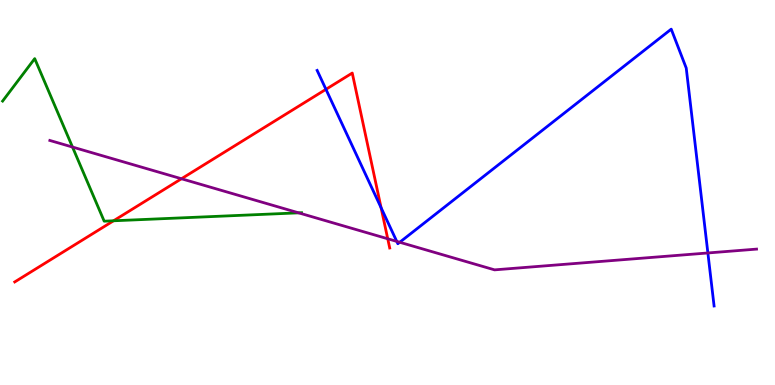[{'lines': ['blue', 'red'], 'intersections': [{'x': 4.21, 'y': 7.68}, {'x': 4.92, 'y': 4.6}]}, {'lines': ['green', 'red'], 'intersections': [{'x': 1.47, 'y': 4.27}]}, {'lines': ['purple', 'red'], 'intersections': [{'x': 2.34, 'y': 5.36}, {'x': 5.0, 'y': 3.8}]}, {'lines': ['blue', 'green'], 'intersections': []}, {'lines': ['blue', 'purple'], 'intersections': [{'x': 5.12, 'y': 3.73}, {'x': 5.16, 'y': 3.71}, {'x': 9.13, 'y': 3.43}]}, {'lines': ['green', 'purple'], 'intersections': [{'x': 0.935, 'y': 6.18}, {'x': 3.85, 'y': 4.47}]}]